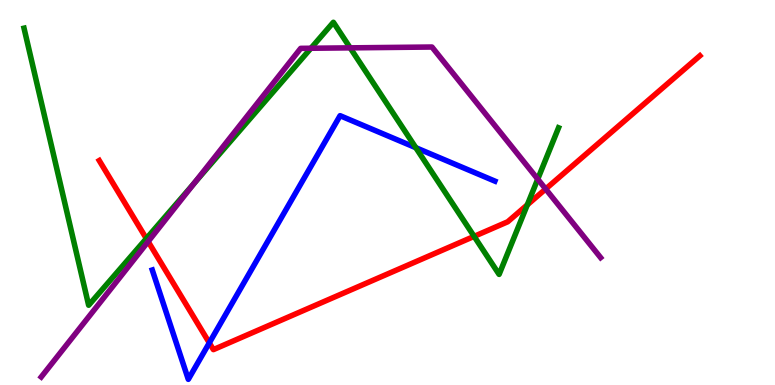[{'lines': ['blue', 'red'], 'intersections': [{'x': 2.7, 'y': 1.09}]}, {'lines': ['green', 'red'], 'intersections': [{'x': 1.89, 'y': 3.8}, {'x': 6.12, 'y': 3.86}, {'x': 6.8, 'y': 4.68}]}, {'lines': ['purple', 'red'], 'intersections': [{'x': 1.91, 'y': 3.73}, {'x': 7.04, 'y': 5.09}]}, {'lines': ['blue', 'green'], 'intersections': [{'x': 5.37, 'y': 6.16}]}, {'lines': ['blue', 'purple'], 'intersections': []}, {'lines': ['green', 'purple'], 'intersections': [{'x': 2.51, 'y': 5.25}, {'x': 4.01, 'y': 8.75}, {'x': 4.52, 'y': 8.76}, {'x': 6.94, 'y': 5.35}]}]